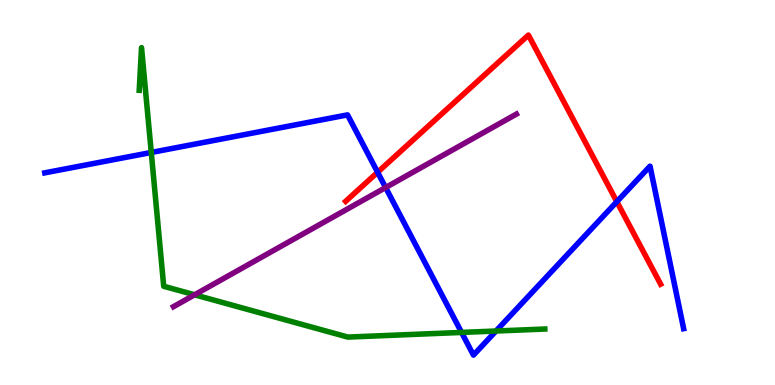[{'lines': ['blue', 'red'], 'intersections': [{'x': 4.87, 'y': 5.53}, {'x': 7.96, 'y': 4.76}]}, {'lines': ['green', 'red'], 'intersections': []}, {'lines': ['purple', 'red'], 'intersections': []}, {'lines': ['blue', 'green'], 'intersections': [{'x': 1.95, 'y': 6.04}, {'x': 5.96, 'y': 1.37}, {'x': 6.4, 'y': 1.4}]}, {'lines': ['blue', 'purple'], 'intersections': [{'x': 4.98, 'y': 5.13}]}, {'lines': ['green', 'purple'], 'intersections': [{'x': 2.51, 'y': 2.34}]}]